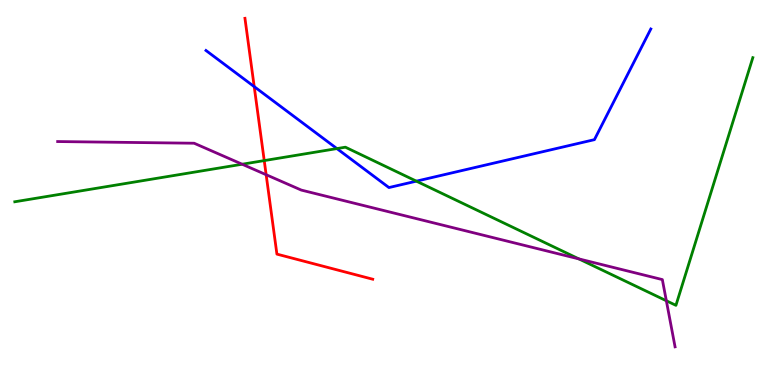[{'lines': ['blue', 'red'], 'intersections': [{'x': 3.28, 'y': 7.75}]}, {'lines': ['green', 'red'], 'intersections': [{'x': 3.41, 'y': 5.83}]}, {'lines': ['purple', 'red'], 'intersections': [{'x': 3.43, 'y': 5.46}]}, {'lines': ['blue', 'green'], 'intersections': [{'x': 4.35, 'y': 6.14}, {'x': 5.37, 'y': 5.29}]}, {'lines': ['blue', 'purple'], 'intersections': []}, {'lines': ['green', 'purple'], 'intersections': [{'x': 3.12, 'y': 5.73}, {'x': 7.47, 'y': 3.28}, {'x': 8.6, 'y': 2.19}]}]